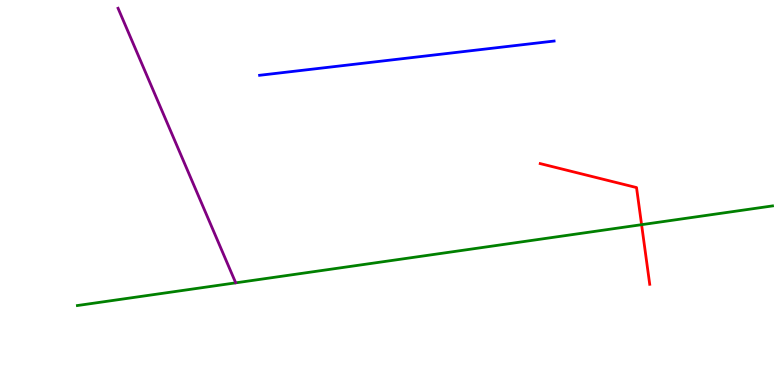[{'lines': ['blue', 'red'], 'intersections': []}, {'lines': ['green', 'red'], 'intersections': [{'x': 8.28, 'y': 4.16}]}, {'lines': ['purple', 'red'], 'intersections': []}, {'lines': ['blue', 'green'], 'intersections': []}, {'lines': ['blue', 'purple'], 'intersections': []}, {'lines': ['green', 'purple'], 'intersections': []}]